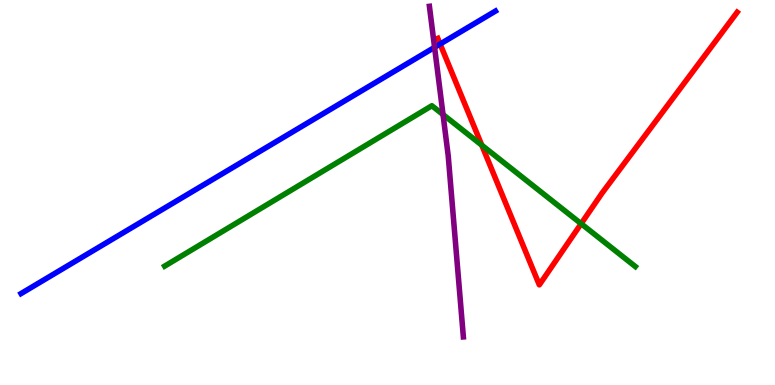[{'lines': ['blue', 'red'], 'intersections': [{'x': 5.68, 'y': 8.86}]}, {'lines': ['green', 'red'], 'intersections': [{'x': 6.22, 'y': 6.23}, {'x': 7.5, 'y': 4.19}]}, {'lines': ['purple', 'red'], 'intersections': []}, {'lines': ['blue', 'green'], 'intersections': []}, {'lines': ['blue', 'purple'], 'intersections': [{'x': 5.61, 'y': 8.77}]}, {'lines': ['green', 'purple'], 'intersections': [{'x': 5.72, 'y': 7.02}]}]